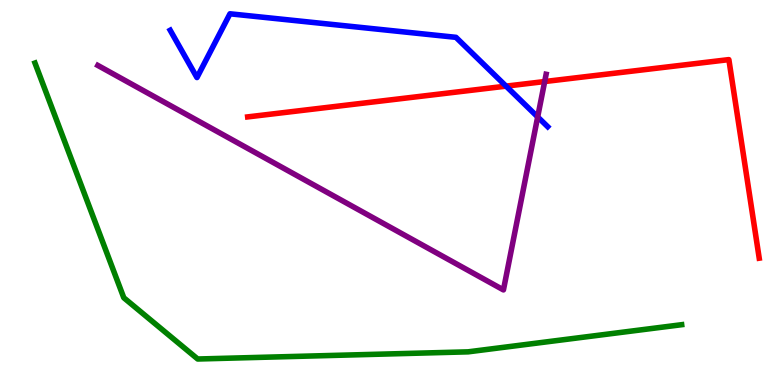[{'lines': ['blue', 'red'], 'intersections': [{'x': 6.53, 'y': 7.76}]}, {'lines': ['green', 'red'], 'intersections': []}, {'lines': ['purple', 'red'], 'intersections': [{'x': 7.03, 'y': 7.88}]}, {'lines': ['blue', 'green'], 'intersections': []}, {'lines': ['blue', 'purple'], 'intersections': [{'x': 6.94, 'y': 6.96}]}, {'lines': ['green', 'purple'], 'intersections': []}]